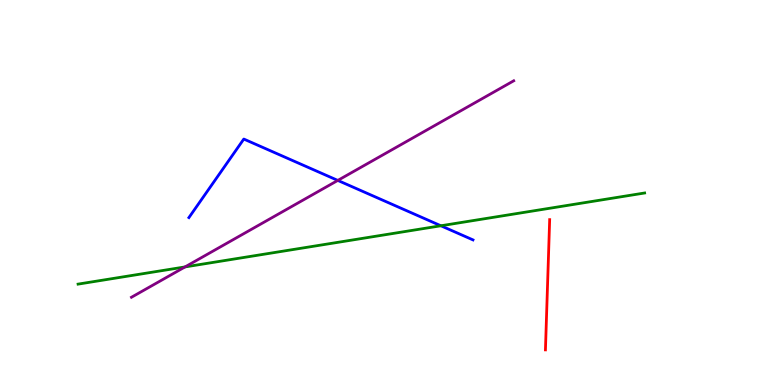[{'lines': ['blue', 'red'], 'intersections': []}, {'lines': ['green', 'red'], 'intersections': []}, {'lines': ['purple', 'red'], 'intersections': []}, {'lines': ['blue', 'green'], 'intersections': [{'x': 5.69, 'y': 4.14}]}, {'lines': ['blue', 'purple'], 'intersections': [{'x': 4.36, 'y': 5.31}]}, {'lines': ['green', 'purple'], 'intersections': [{'x': 2.39, 'y': 3.07}]}]